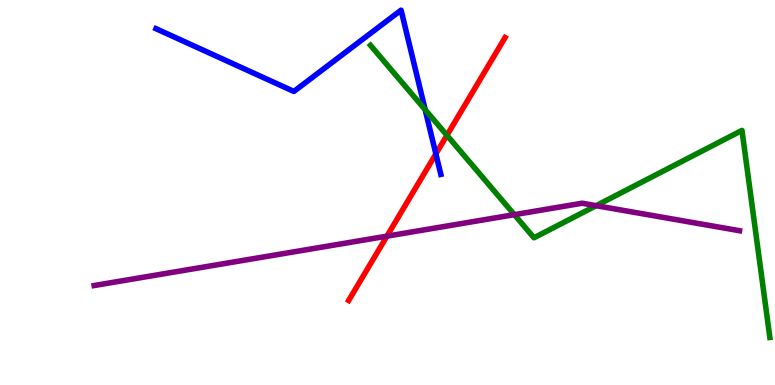[{'lines': ['blue', 'red'], 'intersections': [{'x': 5.62, 'y': 6.0}]}, {'lines': ['green', 'red'], 'intersections': [{'x': 5.77, 'y': 6.49}]}, {'lines': ['purple', 'red'], 'intersections': [{'x': 4.99, 'y': 3.87}]}, {'lines': ['blue', 'green'], 'intersections': [{'x': 5.49, 'y': 7.15}]}, {'lines': ['blue', 'purple'], 'intersections': []}, {'lines': ['green', 'purple'], 'intersections': [{'x': 6.64, 'y': 4.42}, {'x': 7.69, 'y': 4.66}]}]